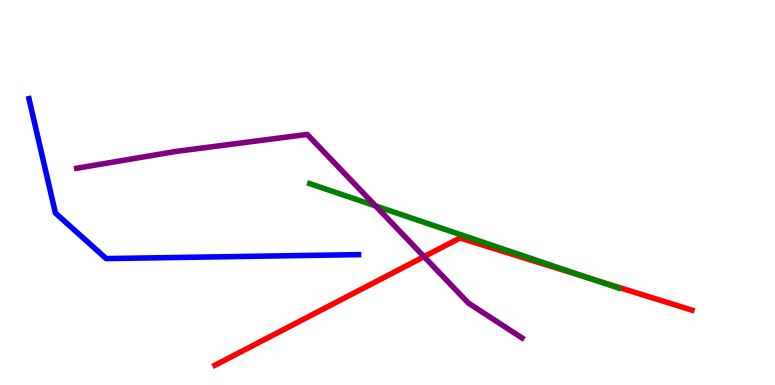[{'lines': ['blue', 'red'], 'intersections': []}, {'lines': ['green', 'red'], 'intersections': [{'x': 7.63, 'y': 2.76}]}, {'lines': ['purple', 'red'], 'intersections': [{'x': 5.47, 'y': 3.33}]}, {'lines': ['blue', 'green'], 'intersections': []}, {'lines': ['blue', 'purple'], 'intersections': []}, {'lines': ['green', 'purple'], 'intersections': [{'x': 4.85, 'y': 4.65}]}]